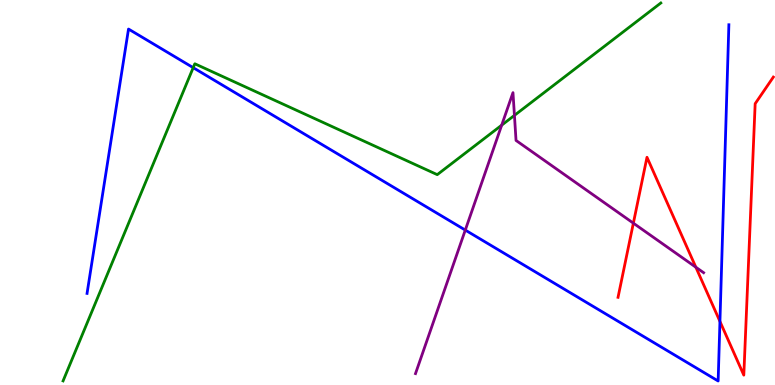[{'lines': ['blue', 'red'], 'intersections': [{'x': 9.29, 'y': 1.65}]}, {'lines': ['green', 'red'], 'intersections': []}, {'lines': ['purple', 'red'], 'intersections': [{'x': 8.17, 'y': 4.2}, {'x': 8.98, 'y': 3.06}]}, {'lines': ['blue', 'green'], 'intersections': [{'x': 2.49, 'y': 8.24}]}, {'lines': ['blue', 'purple'], 'intersections': [{'x': 6.0, 'y': 4.02}]}, {'lines': ['green', 'purple'], 'intersections': [{'x': 6.47, 'y': 6.75}, {'x': 6.64, 'y': 7.0}]}]